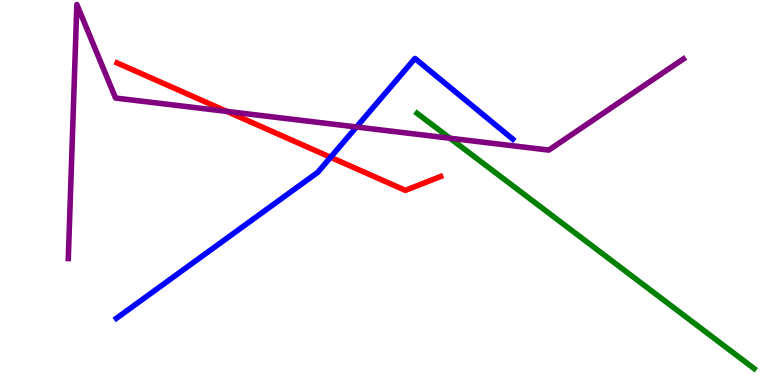[{'lines': ['blue', 'red'], 'intersections': [{'x': 4.27, 'y': 5.91}]}, {'lines': ['green', 'red'], 'intersections': []}, {'lines': ['purple', 'red'], 'intersections': [{'x': 2.93, 'y': 7.11}]}, {'lines': ['blue', 'green'], 'intersections': []}, {'lines': ['blue', 'purple'], 'intersections': [{'x': 4.6, 'y': 6.7}]}, {'lines': ['green', 'purple'], 'intersections': [{'x': 5.81, 'y': 6.41}]}]